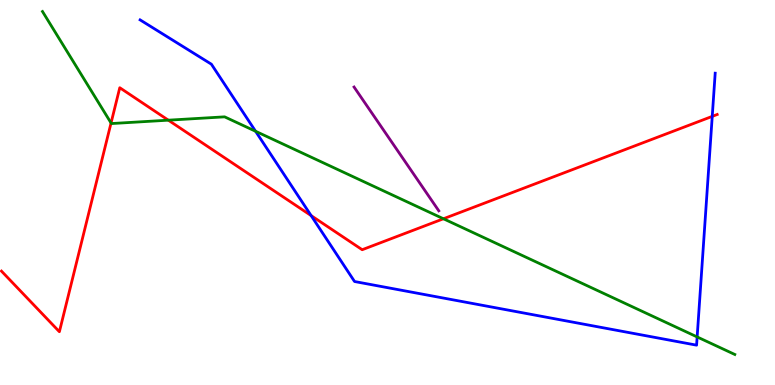[{'lines': ['blue', 'red'], 'intersections': [{'x': 4.01, 'y': 4.4}, {'x': 9.19, 'y': 6.98}]}, {'lines': ['green', 'red'], 'intersections': [{'x': 1.43, 'y': 6.81}, {'x': 2.17, 'y': 6.88}, {'x': 5.72, 'y': 4.32}]}, {'lines': ['purple', 'red'], 'intersections': []}, {'lines': ['blue', 'green'], 'intersections': [{'x': 3.3, 'y': 6.59}, {'x': 9.0, 'y': 1.25}]}, {'lines': ['blue', 'purple'], 'intersections': []}, {'lines': ['green', 'purple'], 'intersections': []}]